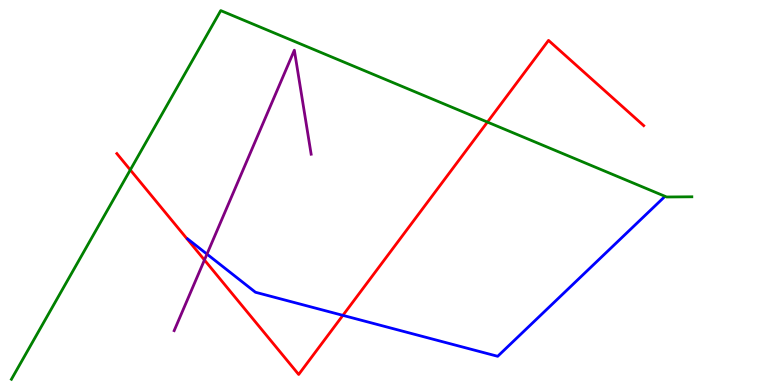[{'lines': ['blue', 'red'], 'intersections': [{'x': 4.42, 'y': 1.81}]}, {'lines': ['green', 'red'], 'intersections': [{'x': 1.68, 'y': 5.59}, {'x': 6.29, 'y': 6.83}]}, {'lines': ['purple', 'red'], 'intersections': [{'x': 2.64, 'y': 3.25}]}, {'lines': ['blue', 'green'], 'intersections': []}, {'lines': ['blue', 'purple'], 'intersections': [{'x': 2.67, 'y': 3.4}]}, {'lines': ['green', 'purple'], 'intersections': []}]